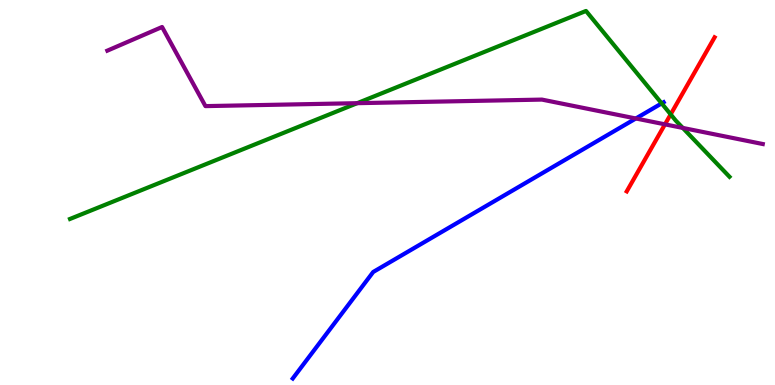[{'lines': ['blue', 'red'], 'intersections': []}, {'lines': ['green', 'red'], 'intersections': [{'x': 8.65, 'y': 7.03}]}, {'lines': ['purple', 'red'], 'intersections': [{'x': 8.58, 'y': 6.77}]}, {'lines': ['blue', 'green'], 'intersections': [{'x': 8.54, 'y': 7.31}]}, {'lines': ['blue', 'purple'], 'intersections': [{'x': 8.2, 'y': 6.92}]}, {'lines': ['green', 'purple'], 'intersections': [{'x': 4.61, 'y': 7.32}, {'x': 8.81, 'y': 6.68}]}]